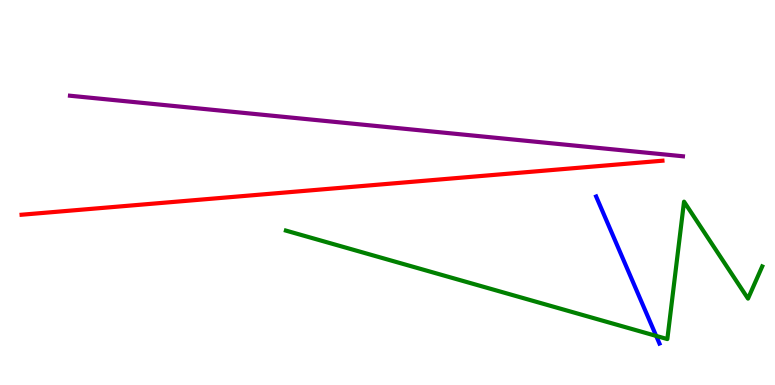[{'lines': ['blue', 'red'], 'intersections': []}, {'lines': ['green', 'red'], 'intersections': []}, {'lines': ['purple', 'red'], 'intersections': []}, {'lines': ['blue', 'green'], 'intersections': [{'x': 8.47, 'y': 1.28}]}, {'lines': ['blue', 'purple'], 'intersections': []}, {'lines': ['green', 'purple'], 'intersections': []}]